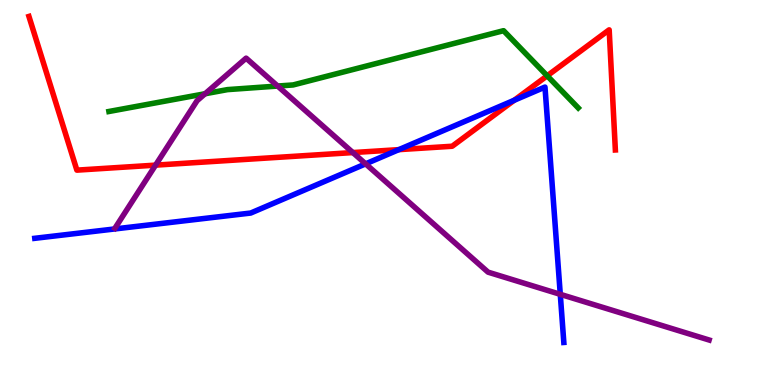[{'lines': ['blue', 'red'], 'intersections': [{'x': 5.15, 'y': 6.11}, {'x': 6.63, 'y': 7.4}]}, {'lines': ['green', 'red'], 'intersections': [{'x': 7.06, 'y': 8.03}]}, {'lines': ['purple', 'red'], 'intersections': [{'x': 2.01, 'y': 5.71}, {'x': 4.55, 'y': 6.04}]}, {'lines': ['blue', 'green'], 'intersections': []}, {'lines': ['blue', 'purple'], 'intersections': [{'x': 4.72, 'y': 5.74}, {'x': 7.23, 'y': 2.36}]}, {'lines': ['green', 'purple'], 'intersections': [{'x': 2.65, 'y': 7.56}, {'x': 3.58, 'y': 7.77}]}]